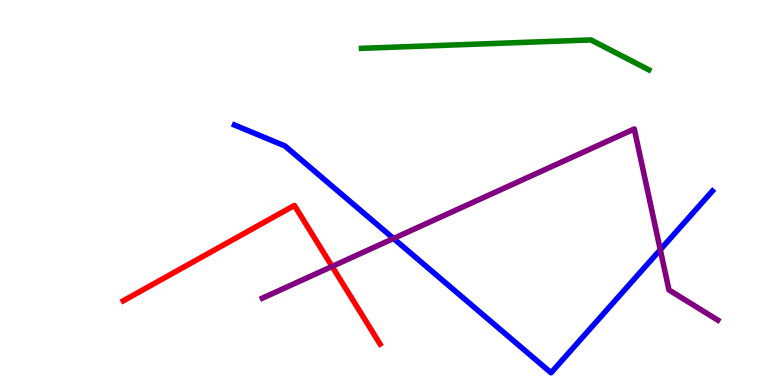[{'lines': ['blue', 'red'], 'intersections': []}, {'lines': ['green', 'red'], 'intersections': []}, {'lines': ['purple', 'red'], 'intersections': [{'x': 4.29, 'y': 3.08}]}, {'lines': ['blue', 'green'], 'intersections': []}, {'lines': ['blue', 'purple'], 'intersections': [{'x': 5.08, 'y': 3.81}, {'x': 8.52, 'y': 3.51}]}, {'lines': ['green', 'purple'], 'intersections': []}]